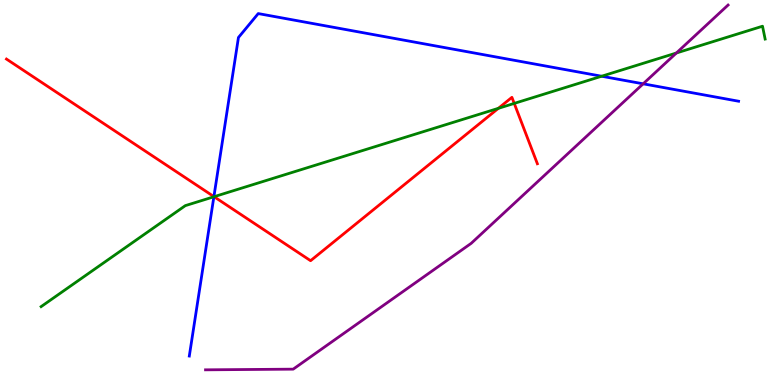[{'lines': ['blue', 'red'], 'intersections': [{'x': 2.76, 'y': 4.89}]}, {'lines': ['green', 'red'], 'intersections': [{'x': 2.76, 'y': 4.89}, {'x': 6.43, 'y': 7.19}, {'x': 6.64, 'y': 7.31}]}, {'lines': ['purple', 'red'], 'intersections': []}, {'lines': ['blue', 'green'], 'intersections': [{'x': 2.76, 'y': 4.89}, {'x': 7.76, 'y': 8.02}]}, {'lines': ['blue', 'purple'], 'intersections': [{'x': 8.3, 'y': 7.82}]}, {'lines': ['green', 'purple'], 'intersections': [{'x': 8.73, 'y': 8.62}]}]